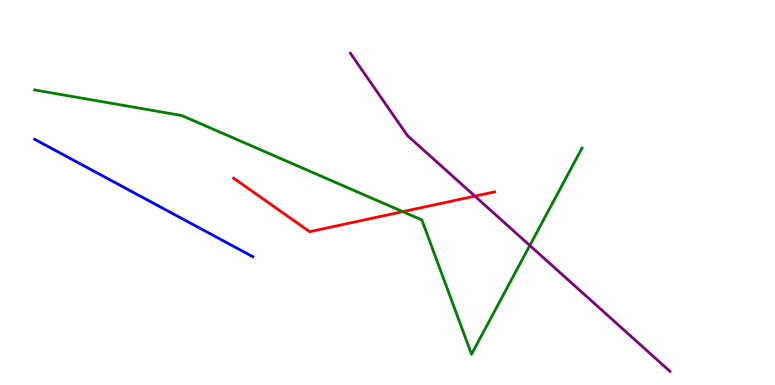[{'lines': ['blue', 'red'], 'intersections': []}, {'lines': ['green', 'red'], 'intersections': [{'x': 5.2, 'y': 4.5}]}, {'lines': ['purple', 'red'], 'intersections': [{'x': 6.13, 'y': 4.91}]}, {'lines': ['blue', 'green'], 'intersections': []}, {'lines': ['blue', 'purple'], 'intersections': []}, {'lines': ['green', 'purple'], 'intersections': [{'x': 6.84, 'y': 3.62}]}]